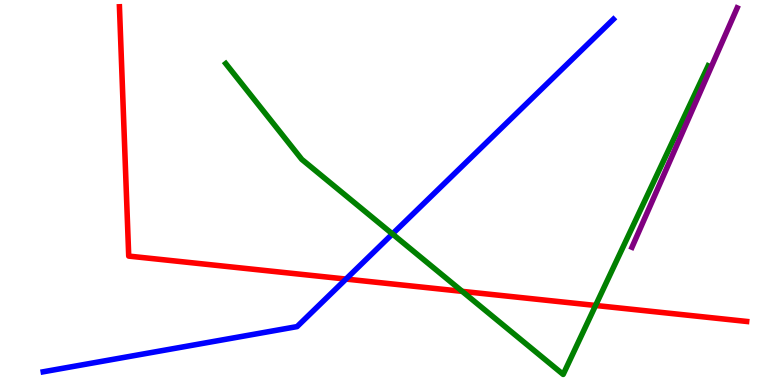[{'lines': ['blue', 'red'], 'intersections': [{'x': 4.46, 'y': 2.75}]}, {'lines': ['green', 'red'], 'intersections': [{'x': 5.96, 'y': 2.43}, {'x': 7.68, 'y': 2.07}]}, {'lines': ['purple', 'red'], 'intersections': []}, {'lines': ['blue', 'green'], 'intersections': [{'x': 5.06, 'y': 3.92}]}, {'lines': ['blue', 'purple'], 'intersections': []}, {'lines': ['green', 'purple'], 'intersections': []}]